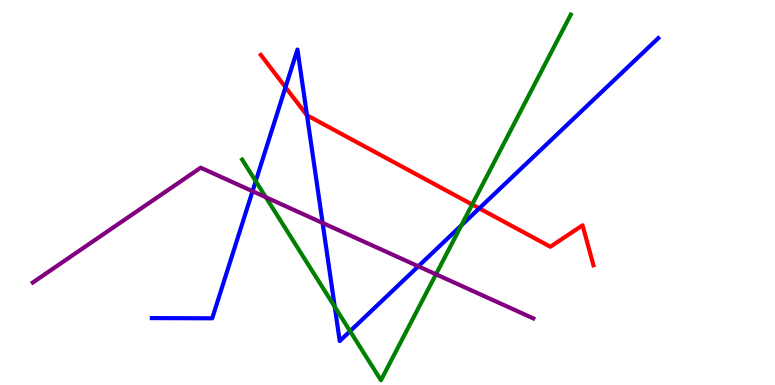[{'lines': ['blue', 'red'], 'intersections': [{'x': 3.68, 'y': 7.73}, {'x': 3.96, 'y': 7.01}, {'x': 6.18, 'y': 4.59}]}, {'lines': ['green', 'red'], 'intersections': [{'x': 6.09, 'y': 4.69}]}, {'lines': ['purple', 'red'], 'intersections': []}, {'lines': ['blue', 'green'], 'intersections': [{'x': 3.3, 'y': 5.29}, {'x': 4.32, 'y': 2.03}, {'x': 4.52, 'y': 1.4}, {'x': 5.95, 'y': 4.15}]}, {'lines': ['blue', 'purple'], 'intersections': [{'x': 3.26, 'y': 5.03}, {'x': 4.16, 'y': 4.21}, {'x': 5.4, 'y': 3.08}]}, {'lines': ['green', 'purple'], 'intersections': [{'x': 3.43, 'y': 4.88}, {'x': 5.63, 'y': 2.88}]}]